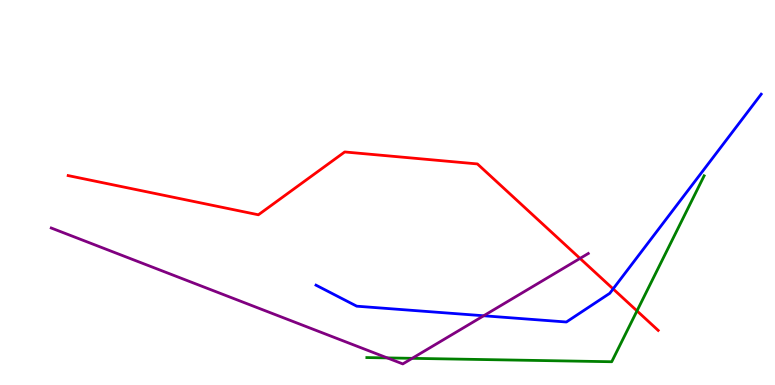[{'lines': ['blue', 'red'], 'intersections': [{'x': 7.91, 'y': 2.5}]}, {'lines': ['green', 'red'], 'intersections': [{'x': 8.22, 'y': 1.93}]}, {'lines': ['purple', 'red'], 'intersections': [{'x': 7.48, 'y': 3.29}]}, {'lines': ['blue', 'green'], 'intersections': []}, {'lines': ['blue', 'purple'], 'intersections': [{'x': 6.24, 'y': 1.8}]}, {'lines': ['green', 'purple'], 'intersections': [{'x': 5.0, 'y': 0.704}, {'x': 5.32, 'y': 0.693}]}]